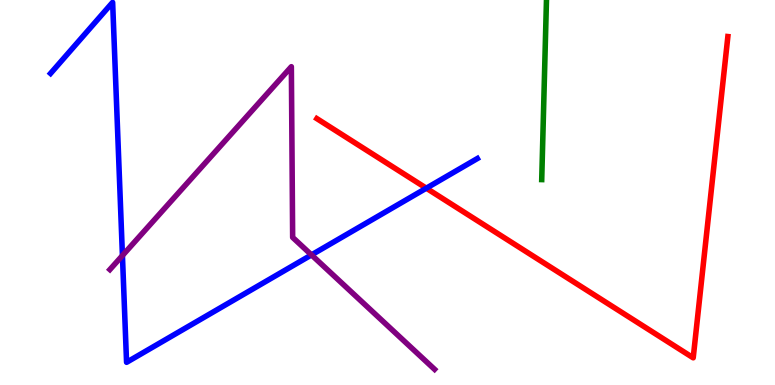[{'lines': ['blue', 'red'], 'intersections': [{'x': 5.5, 'y': 5.11}]}, {'lines': ['green', 'red'], 'intersections': []}, {'lines': ['purple', 'red'], 'intersections': []}, {'lines': ['blue', 'green'], 'intersections': []}, {'lines': ['blue', 'purple'], 'intersections': [{'x': 1.58, 'y': 3.36}, {'x': 4.02, 'y': 3.38}]}, {'lines': ['green', 'purple'], 'intersections': []}]